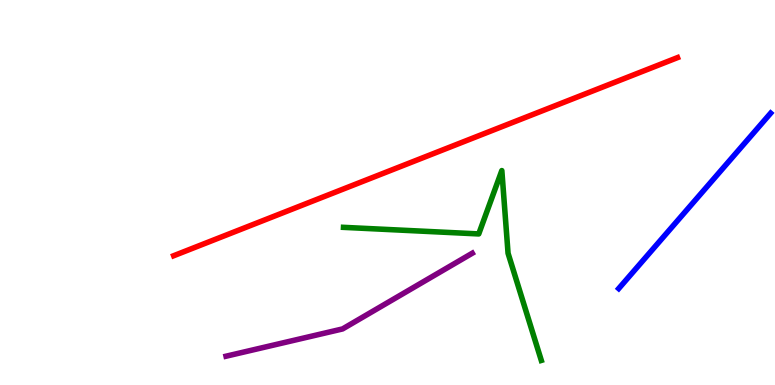[{'lines': ['blue', 'red'], 'intersections': []}, {'lines': ['green', 'red'], 'intersections': []}, {'lines': ['purple', 'red'], 'intersections': []}, {'lines': ['blue', 'green'], 'intersections': []}, {'lines': ['blue', 'purple'], 'intersections': []}, {'lines': ['green', 'purple'], 'intersections': []}]